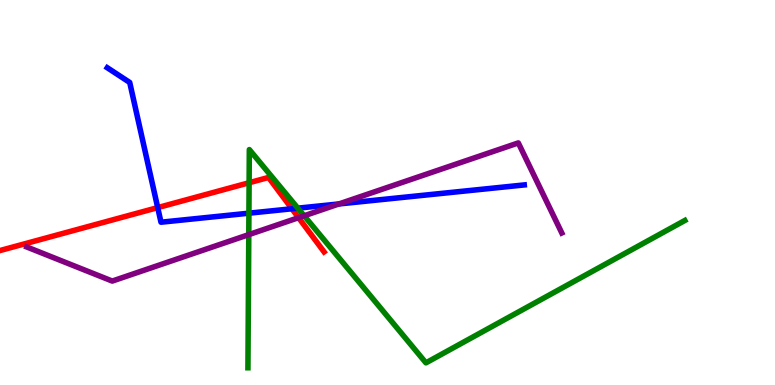[{'lines': ['blue', 'red'], 'intersections': [{'x': 2.04, 'y': 4.61}, {'x': 3.77, 'y': 4.58}]}, {'lines': ['green', 'red'], 'intersections': [{'x': 3.21, 'y': 5.25}]}, {'lines': ['purple', 'red'], 'intersections': [{'x': 3.85, 'y': 4.35}]}, {'lines': ['blue', 'green'], 'intersections': [{'x': 3.21, 'y': 4.46}, {'x': 3.84, 'y': 4.59}]}, {'lines': ['blue', 'purple'], 'intersections': [{'x': 4.37, 'y': 4.7}]}, {'lines': ['green', 'purple'], 'intersections': [{'x': 3.21, 'y': 3.91}, {'x': 3.92, 'y': 4.4}]}]